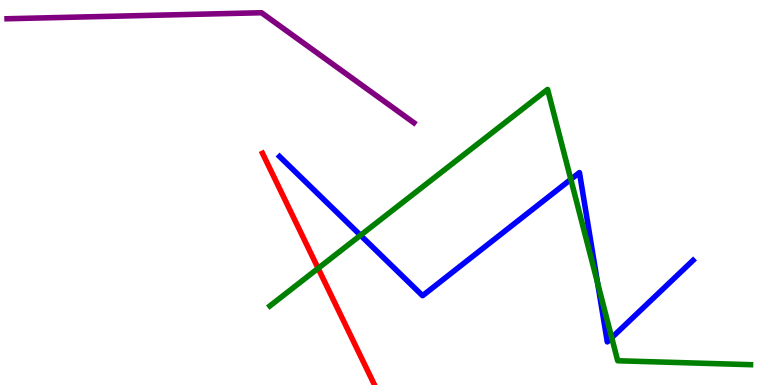[{'lines': ['blue', 'red'], 'intersections': []}, {'lines': ['green', 'red'], 'intersections': [{'x': 4.1, 'y': 3.03}]}, {'lines': ['purple', 'red'], 'intersections': []}, {'lines': ['blue', 'green'], 'intersections': [{'x': 4.65, 'y': 3.89}, {'x': 7.37, 'y': 5.34}, {'x': 7.71, 'y': 2.65}, {'x': 7.89, 'y': 1.23}]}, {'lines': ['blue', 'purple'], 'intersections': []}, {'lines': ['green', 'purple'], 'intersections': []}]